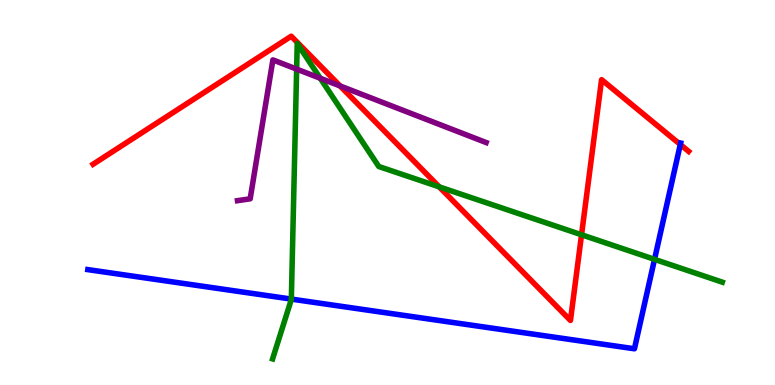[{'lines': ['blue', 'red'], 'intersections': [{'x': 8.78, 'y': 6.25}]}, {'lines': ['green', 'red'], 'intersections': [{'x': 5.67, 'y': 5.15}, {'x': 7.5, 'y': 3.9}]}, {'lines': ['purple', 'red'], 'intersections': [{'x': 4.39, 'y': 7.77}]}, {'lines': ['blue', 'green'], 'intersections': [{'x': 3.76, 'y': 2.23}, {'x': 8.45, 'y': 3.26}]}, {'lines': ['blue', 'purple'], 'intersections': []}, {'lines': ['green', 'purple'], 'intersections': [{'x': 3.83, 'y': 8.2}, {'x': 4.13, 'y': 7.97}]}]